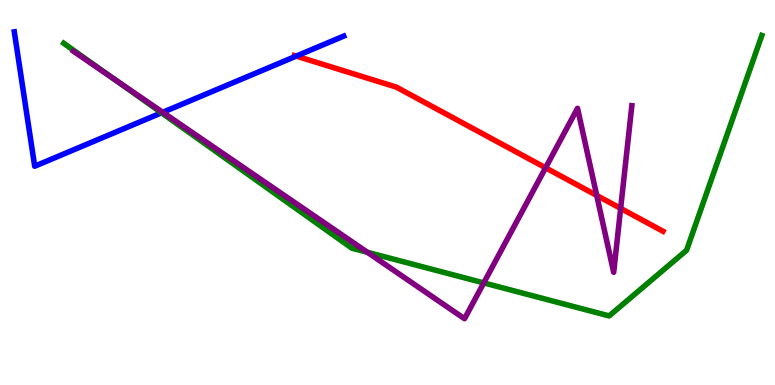[{'lines': ['blue', 'red'], 'intersections': [{'x': 3.82, 'y': 8.54}]}, {'lines': ['green', 'red'], 'intersections': []}, {'lines': ['purple', 'red'], 'intersections': [{'x': 7.04, 'y': 5.64}, {'x': 7.7, 'y': 4.92}, {'x': 8.01, 'y': 4.59}]}, {'lines': ['blue', 'green'], 'intersections': [{'x': 2.08, 'y': 7.07}]}, {'lines': ['blue', 'purple'], 'intersections': [{'x': 2.1, 'y': 7.08}]}, {'lines': ['green', 'purple'], 'intersections': [{'x': 1.45, 'y': 7.98}, {'x': 4.74, 'y': 3.45}, {'x': 6.24, 'y': 2.65}]}]